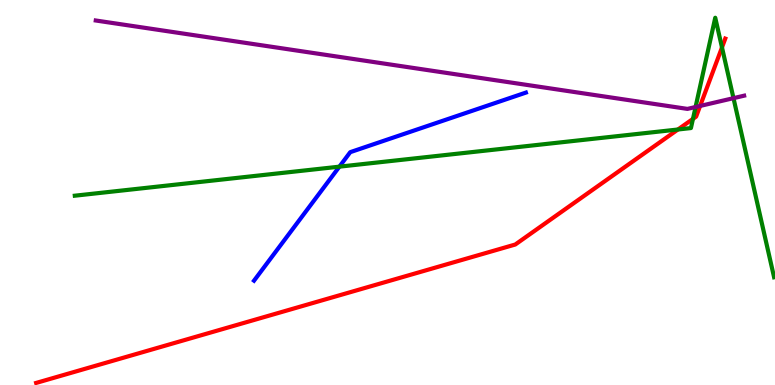[{'lines': ['blue', 'red'], 'intersections': []}, {'lines': ['green', 'red'], 'intersections': [{'x': 8.75, 'y': 6.64}, {'x': 8.94, 'y': 6.91}, {'x': 9.32, 'y': 8.77}]}, {'lines': ['purple', 'red'], 'intersections': [{'x': 9.03, 'y': 7.25}]}, {'lines': ['blue', 'green'], 'intersections': [{'x': 4.38, 'y': 5.67}]}, {'lines': ['blue', 'purple'], 'intersections': []}, {'lines': ['green', 'purple'], 'intersections': [{'x': 8.98, 'y': 7.22}, {'x': 9.46, 'y': 7.45}]}]